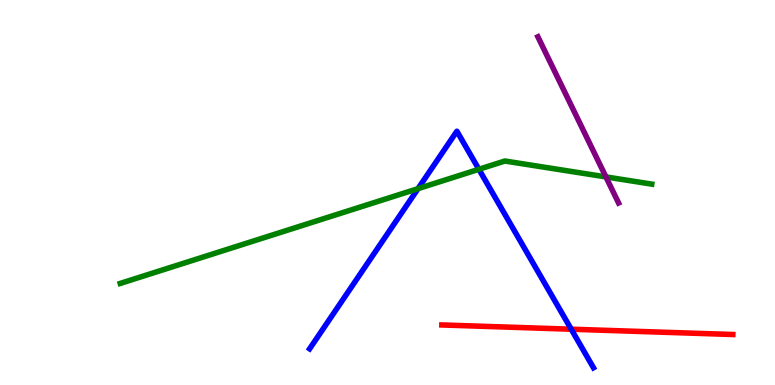[{'lines': ['blue', 'red'], 'intersections': [{'x': 7.37, 'y': 1.45}]}, {'lines': ['green', 'red'], 'intersections': []}, {'lines': ['purple', 'red'], 'intersections': []}, {'lines': ['blue', 'green'], 'intersections': [{'x': 5.39, 'y': 5.1}, {'x': 6.18, 'y': 5.6}]}, {'lines': ['blue', 'purple'], 'intersections': []}, {'lines': ['green', 'purple'], 'intersections': [{'x': 7.82, 'y': 5.4}]}]